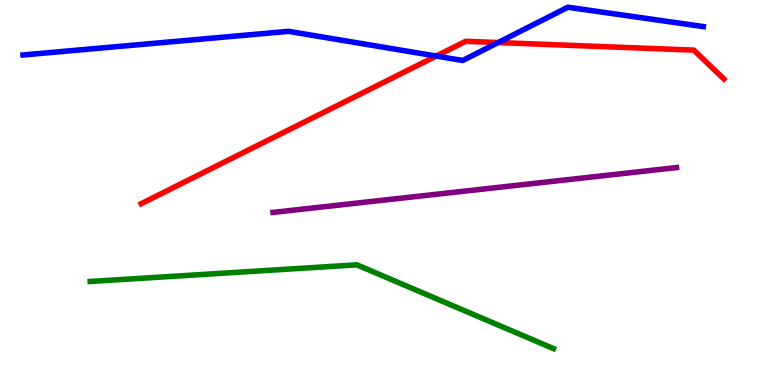[{'lines': ['blue', 'red'], 'intersections': [{'x': 5.63, 'y': 8.54}, {'x': 6.43, 'y': 8.89}]}, {'lines': ['green', 'red'], 'intersections': []}, {'lines': ['purple', 'red'], 'intersections': []}, {'lines': ['blue', 'green'], 'intersections': []}, {'lines': ['blue', 'purple'], 'intersections': []}, {'lines': ['green', 'purple'], 'intersections': []}]